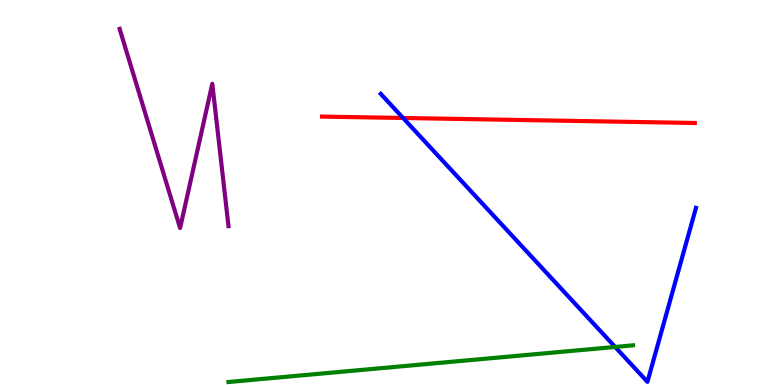[{'lines': ['blue', 'red'], 'intersections': [{'x': 5.2, 'y': 6.94}]}, {'lines': ['green', 'red'], 'intersections': []}, {'lines': ['purple', 'red'], 'intersections': []}, {'lines': ['blue', 'green'], 'intersections': [{'x': 7.94, 'y': 0.988}]}, {'lines': ['blue', 'purple'], 'intersections': []}, {'lines': ['green', 'purple'], 'intersections': []}]